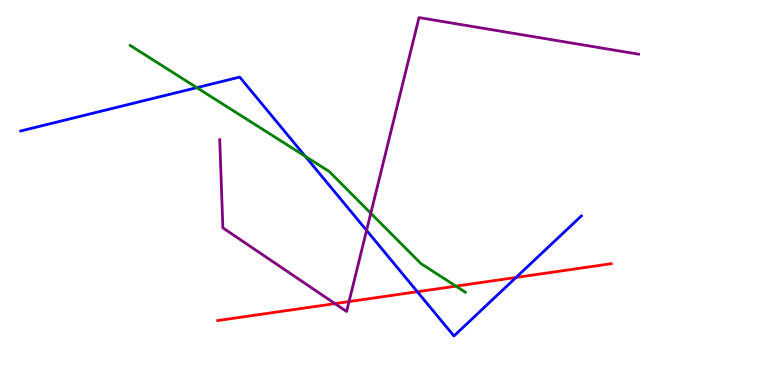[{'lines': ['blue', 'red'], 'intersections': [{'x': 5.38, 'y': 2.42}, {'x': 6.66, 'y': 2.79}]}, {'lines': ['green', 'red'], 'intersections': [{'x': 5.88, 'y': 2.57}]}, {'lines': ['purple', 'red'], 'intersections': [{'x': 4.32, 'y': 2.11}, {'x': 4.5, 'y': 2.17}]}, {'lines': ['blue', 'green'], 'intersections': [{'x': 2.54, 'y': 7.72}, {'x': 3.94, 'y': 5.94}]}, {'lines': ['blue', 'purple'], 'intersections': [{'x': 4.73, 'y': 4.02}]}, {'lines': ['green', 'purple'], 'intersections': [{'x': 4.78, 'y': 4.46}]}]